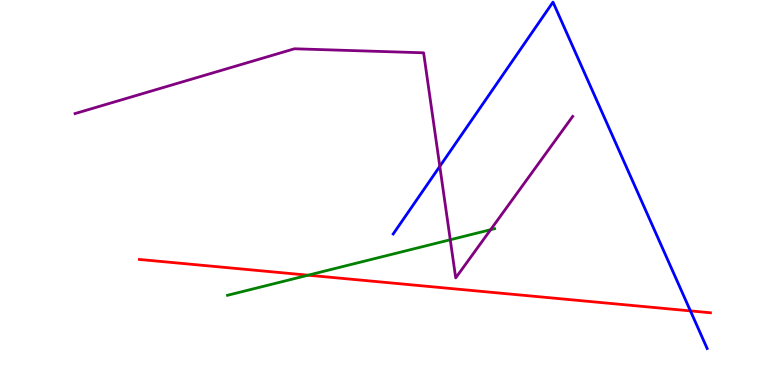[{'lines': ['blue', 'red'], 'intersections': [{'x': 8.91, 'y': 1.92}]}, {'lines': ['green', 'red'], 'intersections': [{'x': 3.98, 'y': 2.85}]}, {'lines': ['purple', 'red'], 'intersections': []}, {'lines': ['blue', 'green'], 'intersections': []}, {'lines': ['blue', 'purple'], 'intersections': [{'x': 5.67, 'y': 5.68}]}, {'lines': ['green', 'purple'], 'intersections': [{'x': 5.81, 'y': 3.77}, {'x': 6.33, 'y': 4.03}]}]